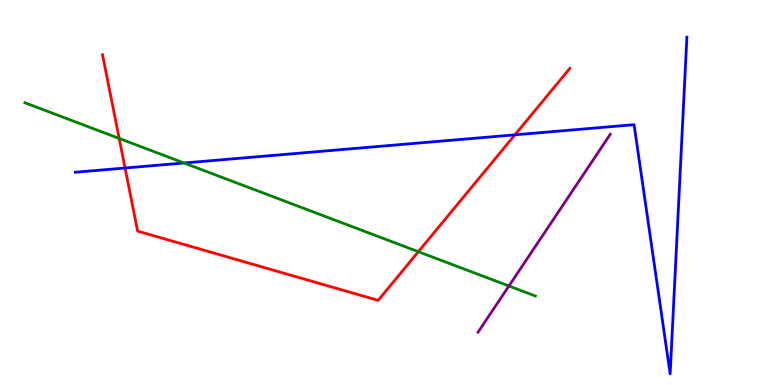[{'lines': ['blue', 'red'], 'intersections': [{'x': 1.61, 'y': 5.64}, {'x': 6.64, 'y': 6.5}]}, {'lines': ['green', 'red'], 'intersections': [{'x': 1.54, 'y': 6.4}, {'x': 5.4, 'y': 3.46}]}, {'lines': ['purple', 'red'], 'intersections': []}, {'lines': ['blue', 'green'], 'intersections': [{'x': 2.37, 'y': 5.77}]}, {'lines': ['blue', 'purple'], 'intersections': []}, {'lines': ['green', 'purple'], 'intersections': [{'x': 6.57, 'y': 2.57}]}]